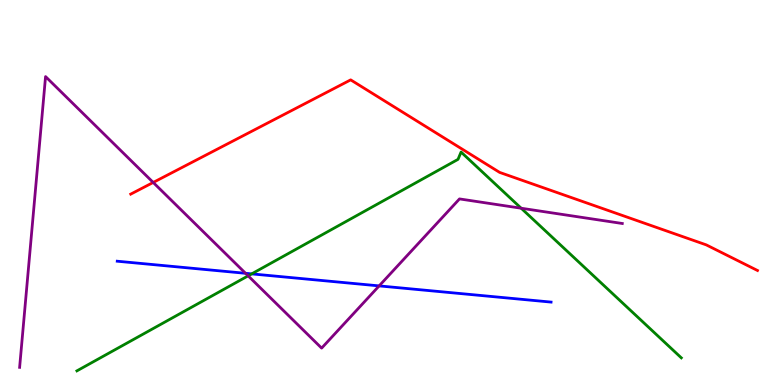[{'lines': ['blue', 'red'], 'intersections': []}, {'lines': ['green', 'red'], 'intersections': []}, {'lines': ['purple', 'red'], 'intersections': [{'x': 1.98, 'y': 5.26}]}, {'lines': ['blue', 'green'], 'intersections': [{'x': 3.25, 'y': 2.89}]}, {'lines': ['blue', 'purple'], 'intersections': [{'x': 3.17, 'y': 2.9}, {'x': 4.89, 'y': 2.57}]}, {'lines': ['green', 'purple'], 'intersections': [{'x': 3.2, 'y': 2.84}, {'x': 6.72, 'y': 4.59}]}]